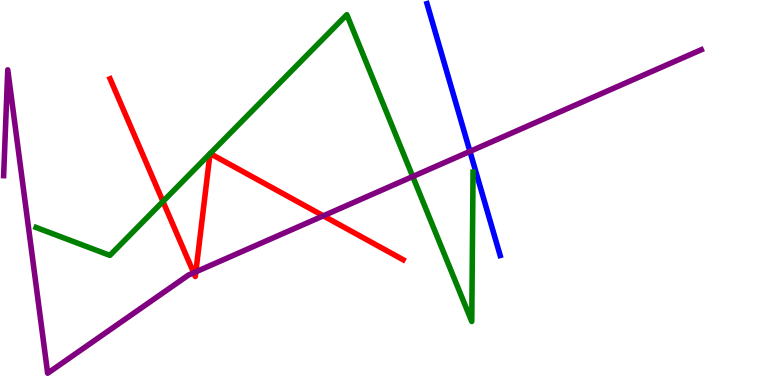[{'lines': ['blue', 'red'], 'intersections': []}, {'lines': ['green', 'red'], 'intersections': [{'x': 2.1, 'y': 4.77}, {'x': 2.71, 'y': 6.01}, {'x': 2.71, 'y': 6.01}]}, {'lines': ['purple', 'red'], 'intersections': [{'x': 2.5, 'y': 2.91}, {'x': 2.53, 'y': 2.94}, {'x': 4.17, 'y': 4.39}]}, {'lines': ['blue', 'green'], 'intersections': []}, {'lines': ['blue', 'purple'], 'intersections': [{'x': 6.06, 'y': 6.07}]}, {'lines': ['green', 'purple'], 'intersections': [{'x': 5.33, 'y': 5.41}]}]